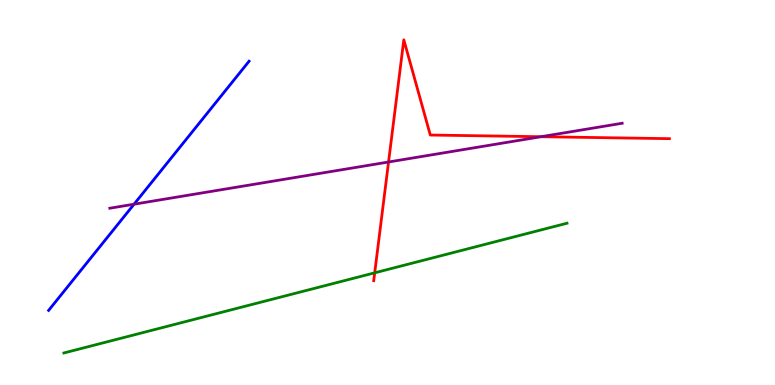[{'lines': ['blue', 'red'], 'intersections': []}, {'lines': ['green', 'red'], 'intersections': [{'x': 4.83, 'y': 2.91}]}, {'lines': ['purple', 'red'], 'intersections': [{'x': 5.01, 'y': 5.79}, {'x': 6.98, 'y': 6.45}]}, {'lines': ['blue', 'green'], 'intersections': []}, {'lines': ['blue', 'purple'], 'intersections': [{'x': 1.73, 'y': 4.7}]}, {'lines': ['green', 'purple'], 'intersections': []}]